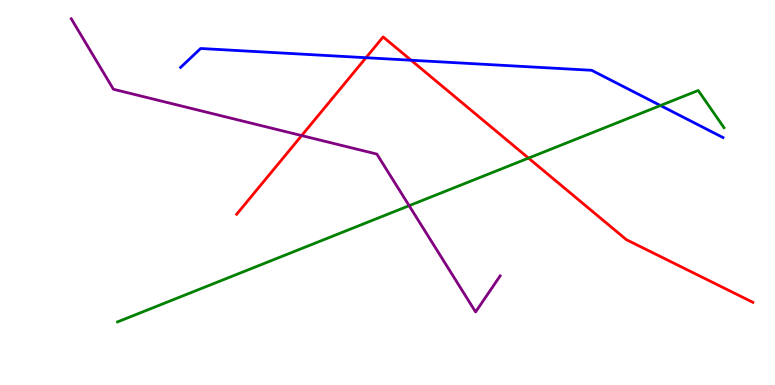[{'lines': ['blue', 'red'], 'intersections': [{'x': 4.72, 'y': 8.5}, {'x': 5.3, 'y': 8.44}]}, {'lines': ['green', 'red'], 'intersections': [{'x': 6.82, 'y': 5.89}]}, {'lines': ['purple', 'red'], 'intersections': [{'x': 3.89, 'y': 6.48}]}, {'lines': ['blue', 'green'], 'intersections': [{'x': 8.52, 'y': 7.26}]}, {'lines': ['blue', 'purple'], 'intersections': []}, {'lines': ['green', 'purple'], 'intersections': [{'x': 5.28, 'y': 4.66}]}]